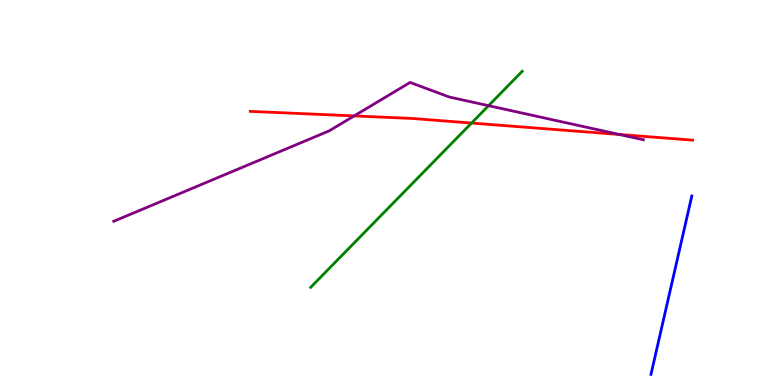[{'lines': ['blue', 'red'], 'intersections': []}, {'lines': ['green', 'red'], 'intersections': [{'x': 6.08, 'y': 6.8}]}, {'lines': ['purple', 'red'], 'intersections': [{'x': 4.57, 'y': 6.99}, {'x': 7.99, 'y': 6.51}]}, {'lines': ['blue', 'green'], 'intersections': []}, {'lines': ['blue', 'purple'], 'intersections': []}, {'lines': ['green', 'purple'], 'intersections': [{'x': 6.3, 'y': 7.26}]}]